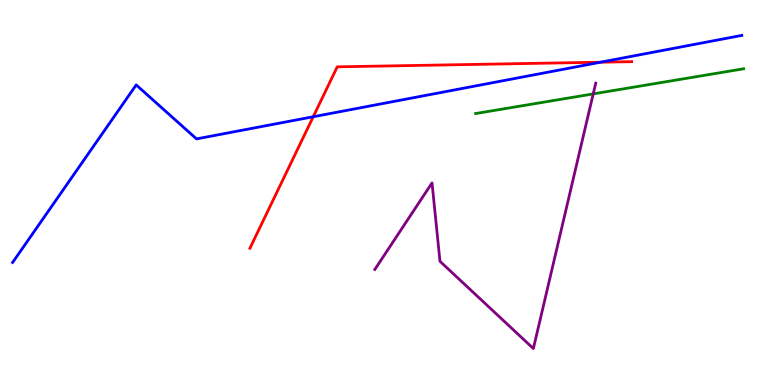[{'lines': ['blue', 'red'], 'intersections': [{'x': 4.04, 'y': 6.97}, {'x': 7.75, 'y': 8.38}]}, {'lines': ['green', 'red'], 'intersections': []}, {'lines': ['purple', 'red'], 'intersections': []}, {'lines': ['blue', 'green'], 'intersections': []}, {'lines': ['blue', 'purple'], 'intersections': []}, {'lines': ['green', 'purple'], 'intersections': [{'x': 7.65, 'y': 7.56}]}]